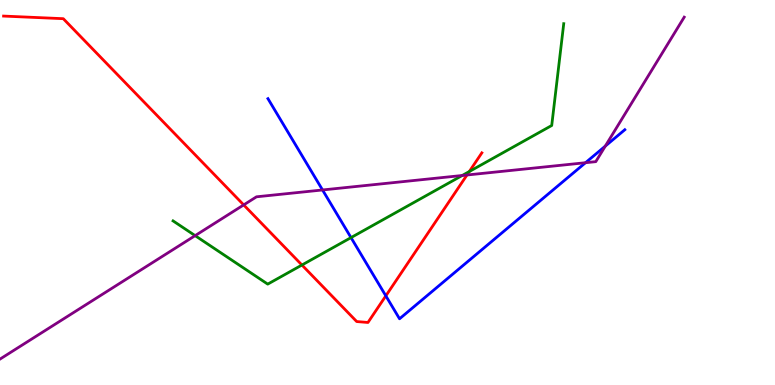[{'lines': ['blue', 'red'], 'intersections': [{'x': 4.98, 'y': 2.32}]}, {'lines': ['green', 'red'], 'intersections': [{'x': 3.9, 'y': 3.12}, {'x': 6.06, 'y': 5.54}]}, {'lines': ['purple', 'red'], 'intersections': [{'x': 3.14, 'y': 4.68}, {'x': 6.03, 'y': 5.45}]}, {'lines': ['blue', 'green'], 'intersections': [{'x': 4.53, 'y': 3.83}]}, {'lines': ['blue', 'purple'], 'intersections': [{'x': 4.16, 'y': 5.07}, {'x': 7.55, 'y': 5.77}, {'x': 7.81, 'y': 6.2}]}, {'lines': ['green', 'purple'], 'intersections': [{'x': 2.52, 'y': 3.88}, {'x': 5.96, 'y': 5.44}]}]